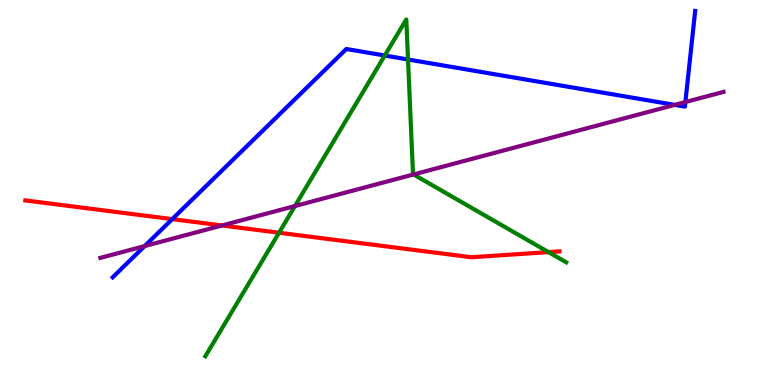[{'lines': ['blue', 'red'], 'intersections': [{'x': 2.22, 'y': 4.31}]}, {'lines': ['green', 'red'], 'intersections': [{'x': 3.6, 'y': 3.95}, {'x': 7.08, 'y': 3.45}]}, {'lines': ['purple', 'red'], 'intersections': [{'x': 2.86, 'y': 4.14}]}, {'lines': ['blue', 'green'], 'intersections': [{'x': 4.96, 'y': 8.56}, {'x': 5.26, 'y': 8.45}]}, {'lines': ['blue', 'purple'], 'intersections': [{'x': 1.87, 'y': 3.61}, {'x': 8.71, 'y': 7.28}, {'x': 8.84, 'y': 7.35}]}, {'lines': ['green', 'purple'], 'intersections': [{'x': 3.81, 'y': 4.65}, {'x': 5.34, 'y': 5.47}]}]